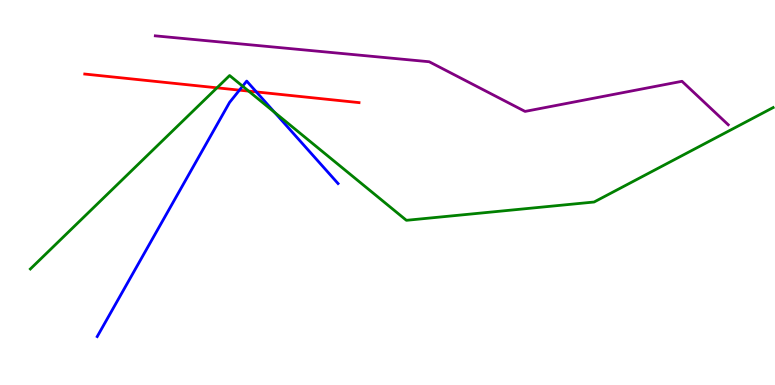[{'lines': ['blue', 'red'], 'intersections': [{'x': 3.09, 'y': 7.66}, {'x': 3.31, 'y': 7.61}]}, {'lines': ['green', 'red'], 'intersections': [{'x': 2.8, 'y': 7.72}, {'x': 3.21, 'y': 7.63}]}, {'lines': ['purple', 'red'], 'intersections': []}, {'lines': ['blue', 'green'], 'intersections': [{'x': 3.13, 'y': 7.76}, {'x': 3.54, 'y': 7.08}]}, {'lines': ['blue', 'purple'], 'intersections': []}, {'lines': ['green', 'purple'], 'intersections': []}]